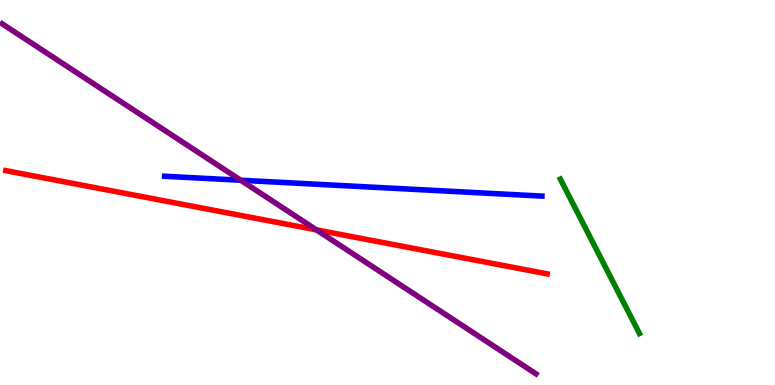[{'lines': ['blue', 'red'], 'intersections': []}, {'lines': ['green', 'red'], 'intersections': []}, {'lines': ['purple', 'red'], 'intersections': [{'x': 4.08, 'y': 4.03}]}, {'lines': ['blue', 'green'], 'intersections': []}, {'lines': ['blue', 'purple'], 'intersections': [{'x': 3.11, 'y': 5.32}]}, {'lines': ['green', 'purple'], 'intersections': []}]